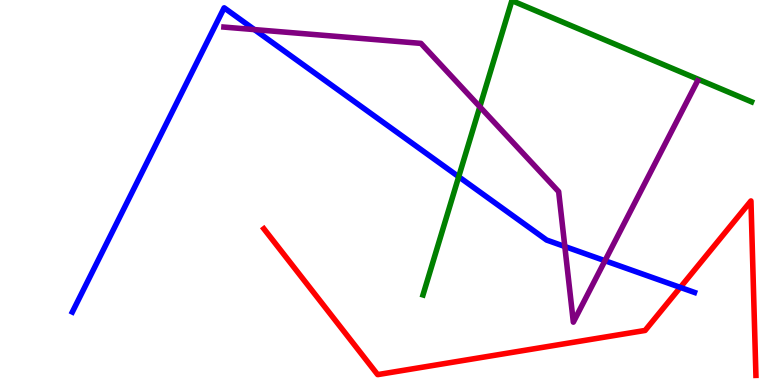[{'lines': ['blue', 'red'], 'intersections': [{'x': 8.78, 'y': 2.54}]}, {'lines': ['green', 'red'], 'intersections': []}, {'lines': ['purple', 'red'], 'intersections': []}, {'lines': ['blue', 'green'], 'intersections': [{'x': 5.92, 'y': 5.41}]}, {'lines': ['blue', 'purple'], 'intersections': [{'x': 3.28, 'y': 9.23}, {'x': 7.29, 'y': 3.6}, {'x': 7.81, 'y': 3.23}]}, {'lines': ['green', 'purple'], 'intersections': [{'x': 6.19, 'y': 7.23}]}]